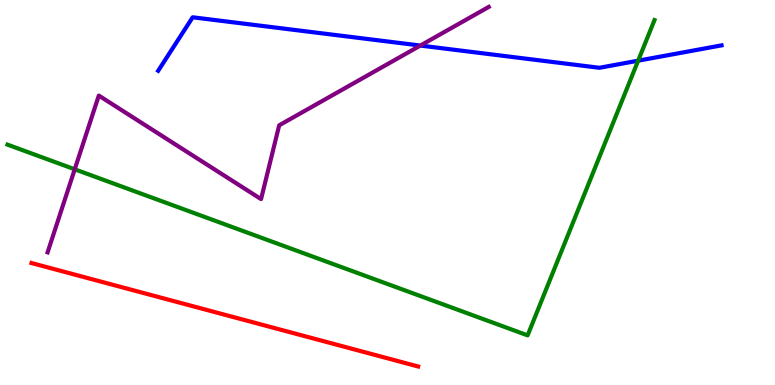[{'lines': ['blue', 'red'], 'intersections': []}, {'lines': ['green', 'red'], 'intersections': []}, {'lines': ['purple', 'red'], 'intersections': []}, {'lines': ['blue', 'green'], 'intersections': [{'x': 8.23, 'y': 8.42}]}, {'lines': ['blue', 'purple'], 'intersections': [{'x': 5.42, 'y': 8.82}]}, {'lines': ['green', 'purple'], 'intersections': [{'x': 0.964, 'y': 5.6}]}]